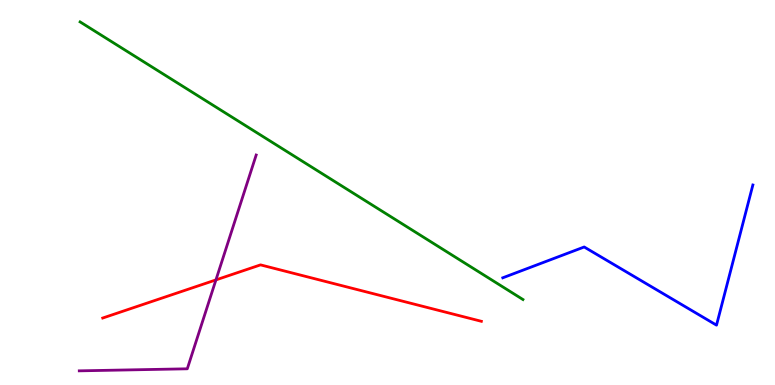[{'lines': ['blue', 'red'], 'intersections': []}, {'lines': ['green', 'red'], 'intersections': []}, {'lines': ['purple', 'red'], 'intersections': [{'x': 2.79, 'y': 2.73}]}, {'lines': ['blue', 'green'], 'intersections': []}, {'lines': ['blue', 'purple'], 'intersections': []}, {'lines': ['green', 'purple'], 'intersections': []}]